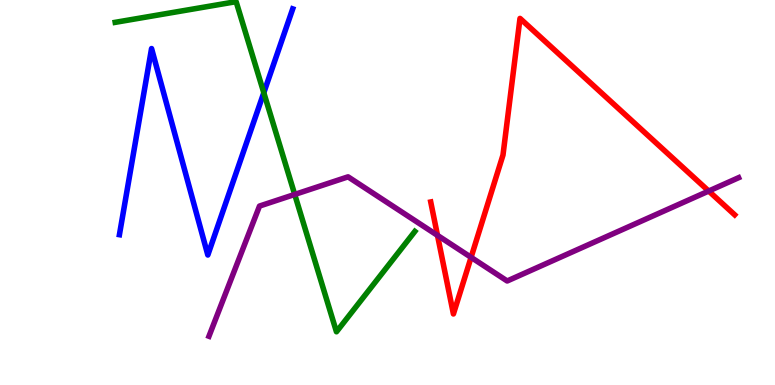[{'lines': ['blue', 'red'], 'intersections': []}, {'lines': ['green', 'red'], 'intersections': []}, {'lines': ['purple', 'red'], 'intersections': [{'x': 5.65, 'y': 3.89}, {'x': 6.08, 'y': 3.32}, {'x': 9.14, 'y': 5.04}]}, {'lines': ['blue', 'green'], 'intersections': [{'x': 3.4, 'y': 7.59}]}, {'lines': ['blue', 'purple'], 'intersections': []}, {'lines': ['green', 'purple'], 'intersections': [{'x': 3.8, 'y': 4.95}]}]